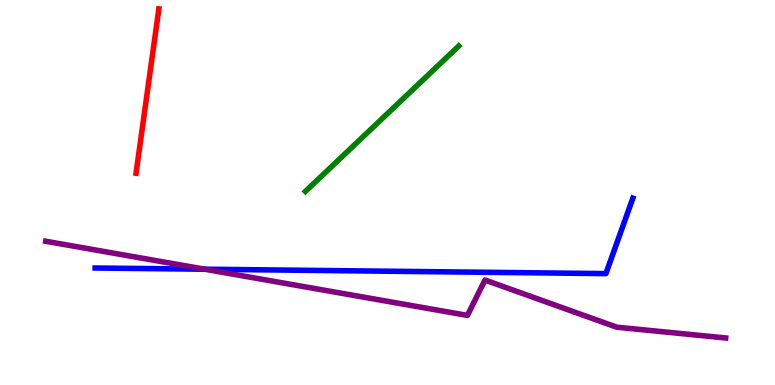[{'lines': ['blue', 'red'], 'intersections': []}, {'lines': ['green', 'red'], 'intersections': []}, {'lines': ['purple', 'red'], 'intersections': []}, {'lines': ['blue', 'green'], 'intersections': []}, {'lines': ['blue', 'purple'], 'intersections': [{'x': 2.64, 'y': 3.01}]}, {'lines': ['green', 'purple'], 'intersections': []}]